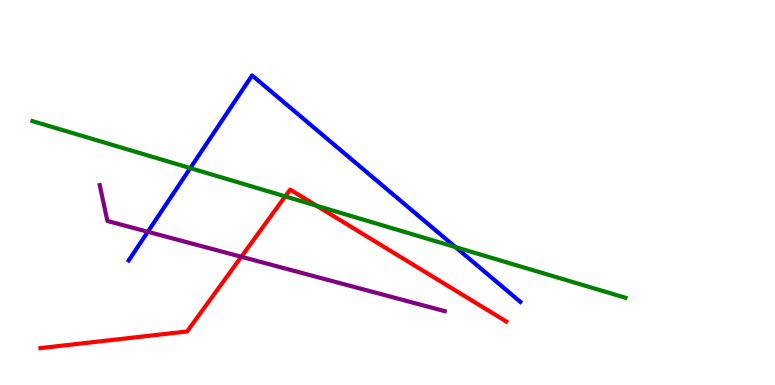[{'lines': ['blue', 'red'], 'intersections': []}, {'lines': ['green', 'red'], 'intersections': [{'x': 3.68, 'y': 4.9}, {'x': 4.08, 'y': 4.66}]}, {'lines': ['purple', 'red'], 'intersections': [{'x': 3.11, 'y': 3.33}]}, {'lines': ['blue', 'green'], 'intersections': [{'x': 2.46, 'y': 5.63}, {'x': 5.88, 'y': 3.58}]}, {'lines': ['blue', 'purple'], 'intersections': [{'x': 1.91, 'y': 3.98}]}, {'lines': ['green', 'purple'], 'intersections': []}]